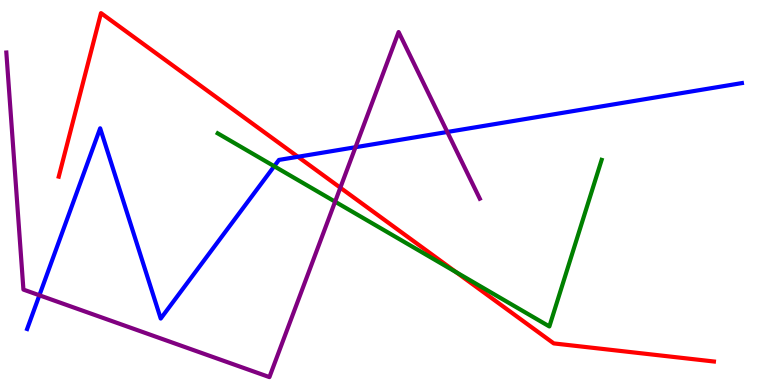[{'lines': ['blue', 'red'], 'intersections': [{'x': 3.84, 'y': 5.93}]}, {'lines': ['green', 'red'], 'intersections': [{'x': 5.88, 'y': 2.93}]}, {'lines': ['purple', 'red'], 'intersections': [{'x': 4.39, 'y': 5.12}]}, {'lines': ['blue', 'green'], 'intersections': [{'x': 3.54, 'y': 5.68}]}, {'lines': ['blue', 'purple'], 'intersections': [{'x': 0.508, 'y': 2.33}, {'x': 4.59, 'y': 6.18}, {'x': 5.77, 'y': 6.57}]}, {'lines': ['green', 'purple'], 'intersections': [{'x': 4.32, 'y': 4.76}]}]